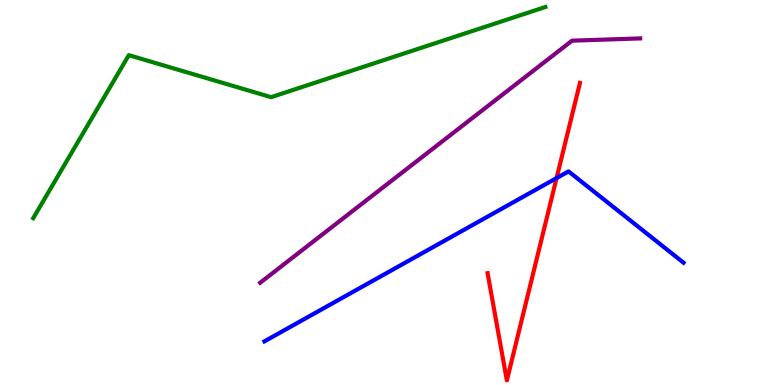[{'lines': ['blue', 'red'], 'intersections': [{'x': 7.18, 'y': 5.37}]}, {'lines': ['green', 'red'], 'intersections': []}, {'lines': ['purple', 'red'], 'intersections': []}, {'lines': ['blue', 'green'], 'intersections': []}, {'lines': ['blue', 'purple'], 'intersections': []}, {'lines': ['green', 'purple'], 'intersections': []}]